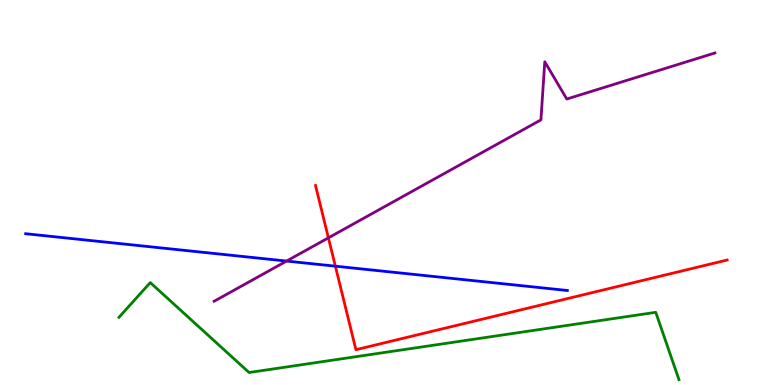[{'lines': ['blue', 'red'], 'intersections': [{'x': 4.33, 'y': 3.09}]}, {'lines': ['green', 'red'], 'intersections': []}, {'lines': ['purple', 'red'], 'intersections': [{'x': 4.24, 'y': 3.82}]}, {'lines': ['blue', 'green'], 'intersections': []}, {'lines': ['blue', 'purple'], 'intersections': [{'x': 3.7, 'y': 3.22}]}, {'lines': ['green', 'purple'], 'intersections': []}]